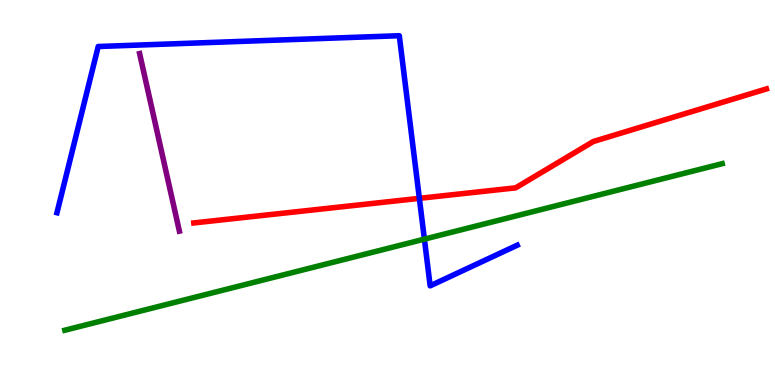[{'lines': ['blue', 'red'], 'intersections': [{'x': 5.41, 'y': 4.85}]}, {'lines': ['green', 'red'], 'intersections': []}, {'lines': ['purple', 'red'], 'intersections': []}, {'lines': ['blue', 'green'], 'intersections': [{'x': 5.48, 'y': 3.79}]}, {'lines': ['blue', 'purple'], 'intersections': []}, {'lines': ['green', 'purple'], 'intersections': []}]